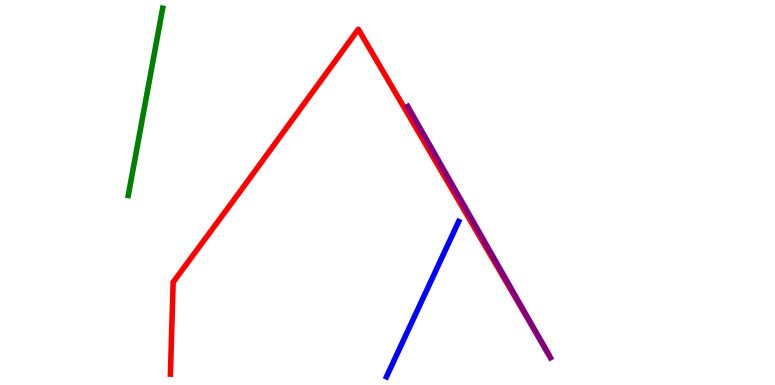[{'lines': ['blue', 'red'], 'intersections': []}, {'lines': ['green', 'red'], 'intersections': []}, {'lines': ['purple', 'red'], 'intersections': [{'x': 7.02, 'y': 0.998}]}, {'lines': ['blue', 'green'], 'intersections': []}, {'lines': ['blue', 'purple'], 'intersections': []}, {'lines': ['green', 'purple'], 'intersections': []}]